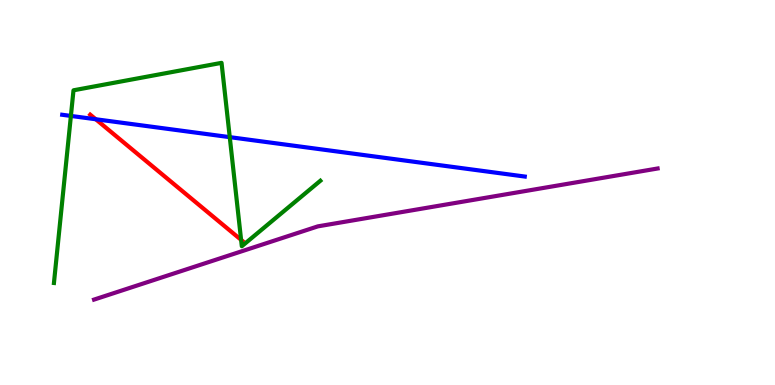[{'lines': ['blue', 'red'], 'intersections': [{'x': 1.24, 'y': 6.9}]}, {'lines': ['green', 'red'], 'intersections': [{'x': 3.11, 'y': 3.77}]}, {'lines': ['purple', 'red'], 'intersections': []}, {'lines': ['blue', 'green'], 'intersections': [{'x': 0.915, 'y': 6.99}, {'x': 2.96, 'y': 6.44}]}, {'lines': ['blue', 'purple'], 'intersections': []}, {'lines': ['green', 'purple'], 'intersections': []}]